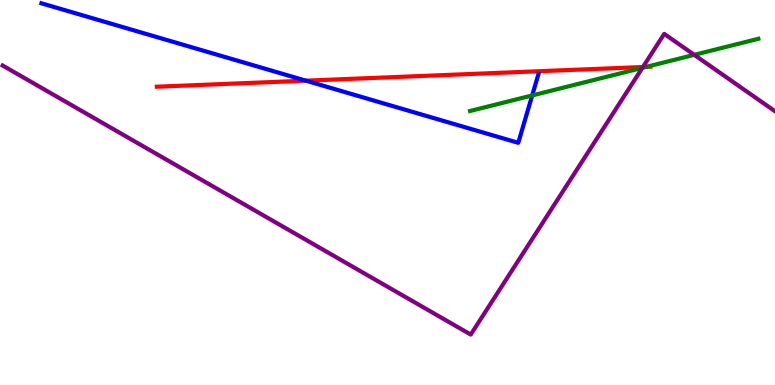[{'lines': ['blue', 'red'], 'intersections': [{'x': 3.95, 'y': 7.9}]}, {'lines': ['green', 'red'], 'intersections': [{'x': 8.34, 'y': 8.26}]}, {'lines': ['purple', 'red'], 'intersections': [{'x': 8.3, 'y': 8.26}]}, {'lines': ['blue', 'green'], 'intersections': [{'x': 6.87, 'y': 7.52}]}, {'lines': ['blue', 'purple'], 'intersections': []}, {'lines': ['green', 'purple'], 'intersections': [{'x': 8.29, 'y': 8.24}, {'x': 8.96, 'y': 8.58}]}]